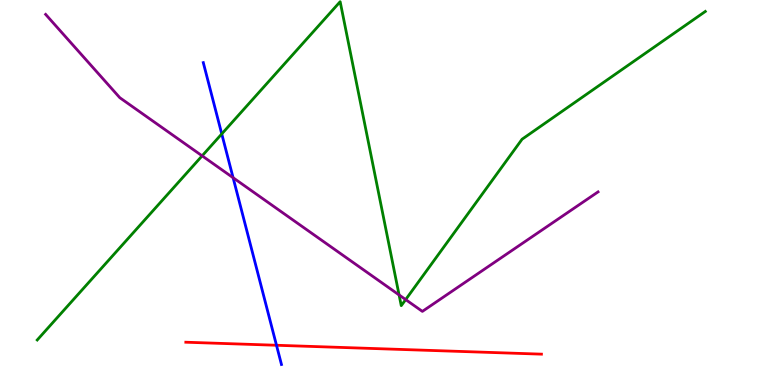[{'lines': ['blue', 'red'], 'intersections': [{'x': 3.57, 'y': 1.03}]}, {'lines': ['green', 'red'], 'intersections': []}, {'lines': ['purple', 'red'], 'intersections': []}, {'lines': ['blue', 'green'], 'intersections': [{'x': 2.86, 'y': 6.52}]}, {'lines': ['blue', 'purple'], 'intersections': [{'x': 3.01, 'y': 5.38}]}, {'lines': ['green', 'purple'], 'intersections': [{'x': 2.61, 'y': 5.95}, {'x': 5.15, 'y': 2.34}, {'x': 5.23, 'y': 2.22}]}]